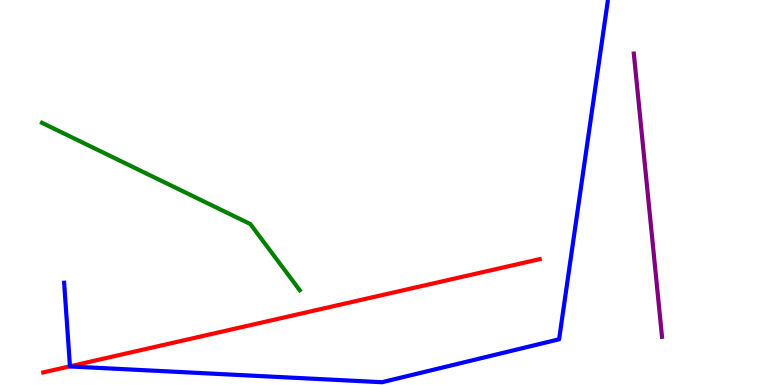[{'lines': ['blue', 'red'], 'intersections': [{'x': 0.903, 'y': 0.485}]}, {'lines': ['green', 'red'], 'intersections': []}, {'lines': ['purple', 'red'], 'intersections': []}, {'lines': ['blue', 'green'], 'intersections': []}, {'lines': ['blue', 'purple'], 'intersections': []}, {'lines': ['green', 'purple'], 'intersections': []}]